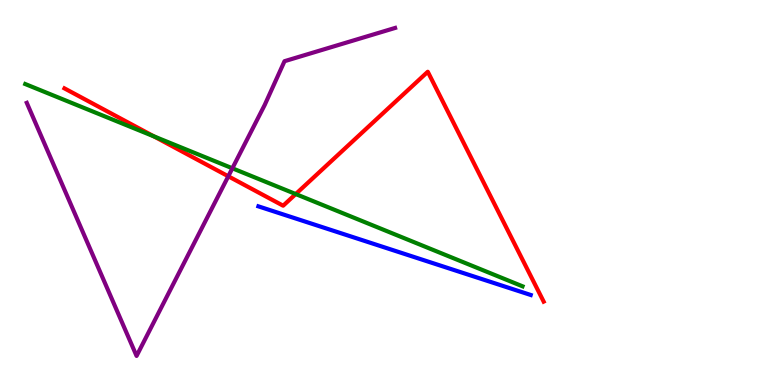[{'lines': ['blue', 'red'], 'intersections': []}, {'lines': ['green', 'red'], 'intersections': [{'x': 1.99, 'y': 6.46}, {'x': 3.82, 'y': 4.96}]}, {'lines': ['purple', 'red'], 'intersections': [{'x': 2.95, 'y': 5.42}]}, {'lines': ['blue', 'green'], 'intersections': []}, {'lines': ['blue', 'purple'], 'intersections': []}, {'lines': ['green', 'purple'], 'intersections': [{'x': 3.0, 'y': 5.63}]}]